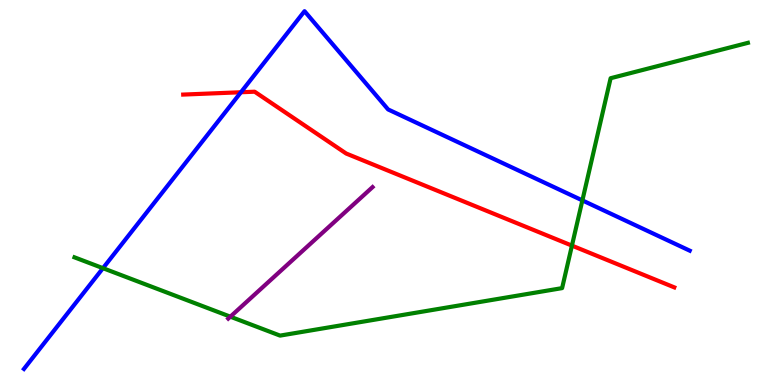[{'lines': ['blue', 'red'], 'intersections': [{'x': 3.11, 'y': 7.6}]}, {'lines': ['green', 'red'], 'intersections': [{'x': 7.38, 'y': 3.62}]}, {'lines': ['purple', 'red'], 'intersections': []}, {'lines': ['blue', 'green'], 'intersections': [{'x': 1.33, 'y': 3.03}, {'x': 7.51, 'y': 4.79}]}, {'lines': ['blue', 'purple'], 'intersections': []}, {'lines': ['green', 'purple'], 'intersections': [{'x': 2.97, 'y': 1.77}]}]